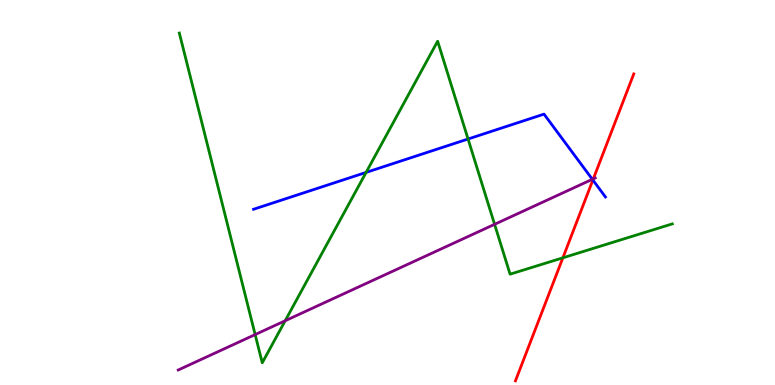[{'lines': ['blue', 'red'], 'intersections': [{'x': 7.65, 'y': 5.32}]}, {'lines': ['green', 'red'], 'intersections': [{'x': 7.26, 'y': 3.3}]}, {'lines': ['purple', 'red'], 'intersections': [{'x': 7.66, 'y': 5.35}]}, {'lines': ['blue', 'green'], 'intersections': [{'x': 4.72, 'y': 5.52}, {'x': 6.04, 'y': 6.39}]}, {'lines': ['blue', 'purple'], 'intersections': [{'x': 7.64, 'y': 5.34}]}, {'lines': ['green', 'purple'], 'intersections': [{'x': 3.29, 'y': 1.31}, {'x': 3.68, 'y': 1.67}, {'x': 6.38, 'y': 4.17}]}]